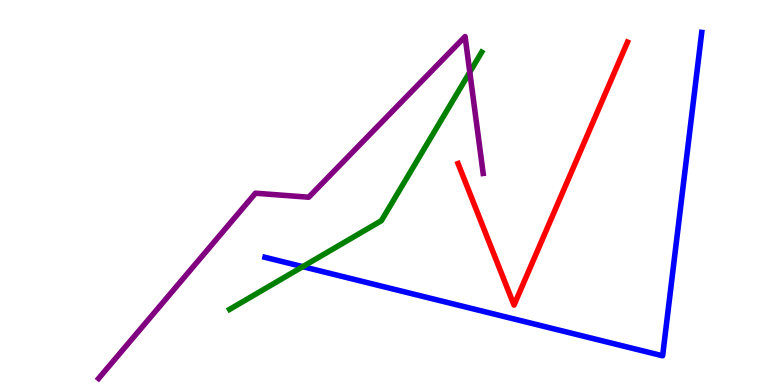[{'lines': ['blue', 'red'], 'intersections': []}, {'lines': ['green', 'red'], 'intersections': []}, {'lines': ['purple', 'red'], 'intersections': []}, {'lines': ['blue', 'green'], 'intersections': [{'x': 3.91, 'y': 3.07}]}, {'lines': ['blue', 'purple'], 'intersections': []}, {'lines': ['green', 'purple'], 'intersections': [{'x': 6.06, 'y': 8.13}]}]